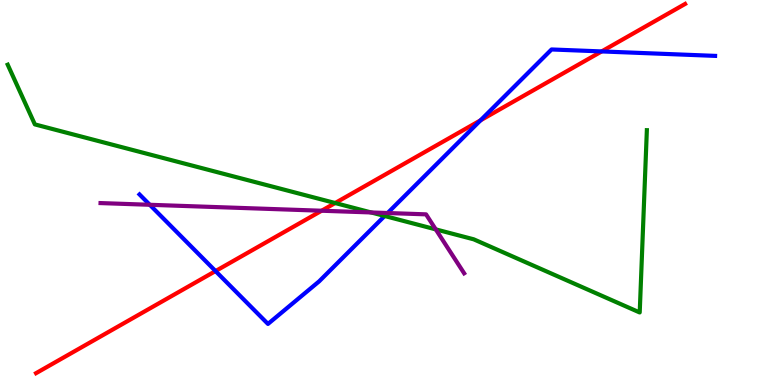[{'lines': ['blue', 'red'], 'intersections': [{'x': 2.78, 'y': 2.96}, {'x': 6.2, 'y': 6.87}, {'x': 7.76, 'y': 8.66}]}, {'lines': ['green', 'red'], 'intersections': [{'x': 4.32, 'y': 4.73}]}, {'lines': ['purple', 'red'], 'intersections': [{'x': 4.15, 'y': 4.53}]}, {'lines': ['blue', 'green'], 'intersections': [{'x': 4.96, 'y': 4.39}]}, {'lines': ['blue', 'purple'], 'intersections': [{'x': 1.93, 'y': 4.68}, {'x': 5.0, 'y': 4.47}]}, {'lines': ['green', 'purple'], 'intersections': [{'x': 4.79, 'y': 4.48}, {'x': 5.62, 'y': 4.04}]}]